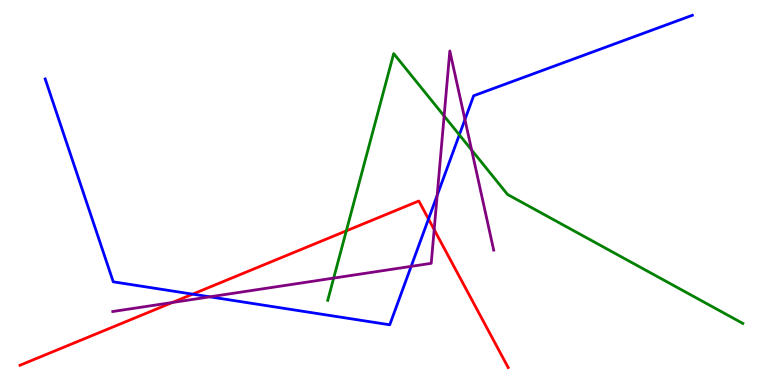[{'lines': ['blue', 'red'], 'intersections': [{'x': 2.49, 'y': 2.36}, {'x': 5.53, 'y': 4.31}]}, {'lines': ['green', 'red'], 'intersections': [{'x': 4.47, 'y': 4.0}]}, {'lines': ['purple', 'red'], 'intersections': [{'x': 2.22, 'y': 2.14}, {'x': 5.6, 'y': 4.04}]}, {'lines': ['blue', 'green'], 'intersections': [{'x': 5.93, 'y': 6.5}]}, {'lines': ['blue', 'purple'], 'intersections': [{'x': 2.71, 'y': 2.29}, {'x': 5.31, 'y': 3.08}, {'x': 5.64, 'y': 4.93}, {'x': 6.0, 'y': 6.89}]}, {'lines': ['green', 'purple'], 'intersections': [{'x': 4.31, 'y': 2.78}, {'x': 5.73, 'y': 6.99}, {'x': 6.09, 'y': 6.1}]}]